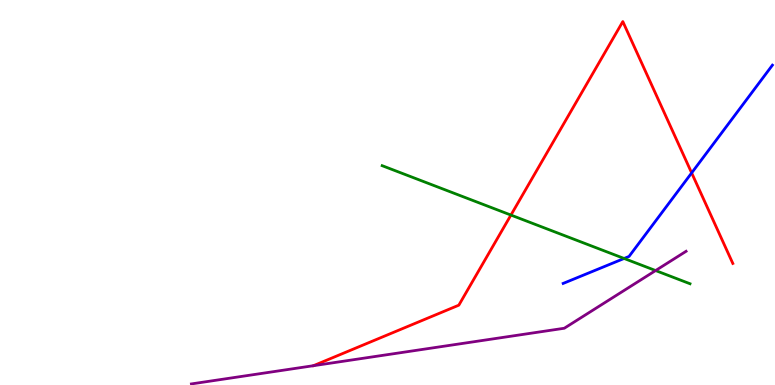[{'lines': ['blue', 'red'], 'intersections': [{'x': 8.92, 'y': 5.51}]}, {'lines': ['green', 'red'], 'intersections': [{'x': 6.59, 'y': 4.41}]}, {'lines': ['purple', 'red'], 'intersections': []}, {'lines': ['blue', 'green'], 'intersections': [{'x': 8.05, 'y': 3.29}]}, {'lines': ['blue', 'purple'], 'intersections': []}, {'lines': ['green', 'purple'], 'intersections': [{'x': 8.46, 'y': 2.97}]}]